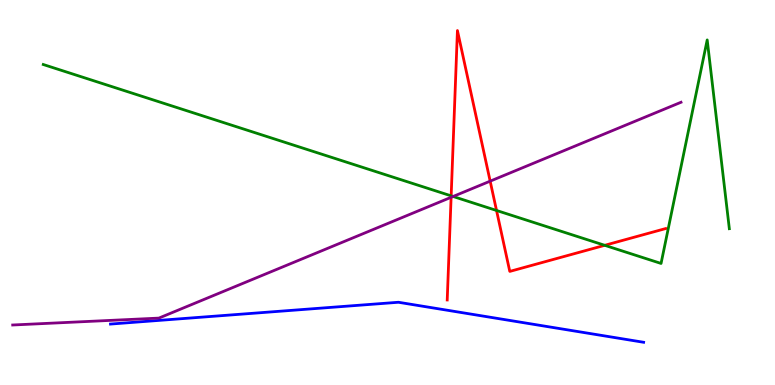[{'lines': ['blue', 'red'], 'intersections': []}, {'lines': ['green', 'red'], 'intersections': [{'x': 5.82, 'y': 4.91}, {'x': 6.41, 'y': 4.53}, {'x': 7.8, 'y': 3.63}]}, {'lines': ['purple', 'red'], 'intersections': [{'x': 5.82, 'y': 4.88}, {'x': 6.32, 'y': 5.29}]}, {'lines': ['blue', 'green'], 'intersections': []}, {'lines': ['blue', 'purple'], 'intersections': []}, {'lines': ['green', 'purple'], 'intersections': [{'x': 5.85, 'y': 4.9}]}]